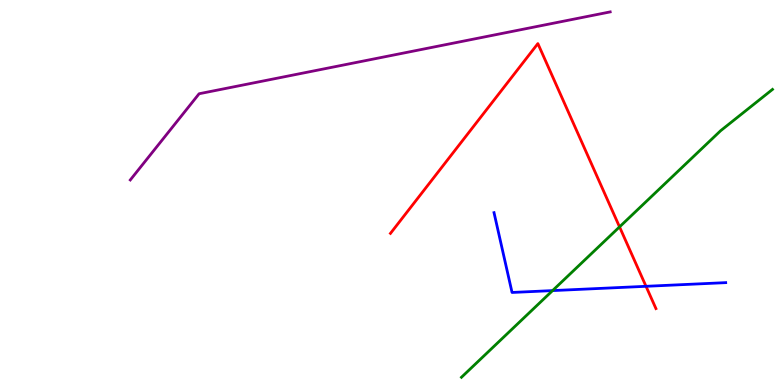[{'lines': ['blue', 'red'], 'intersections': [{'x': 8.34, 'y': 2.56}]}, {'lines': ['green', 'red'], 'intersections': [{'x': 7.99, 'y': 4.11}]}, {'lines': ['purple', 'red'], 'intersections': []}, {'lines': ['blue', 'green'], 'intersections': [{'x': 7.13, 'y': 2.45}]}, {'lines': ['blue', 'purple'], 'intersections': []}, {'lines': ['green', 'purple'], 'intersections': []}]